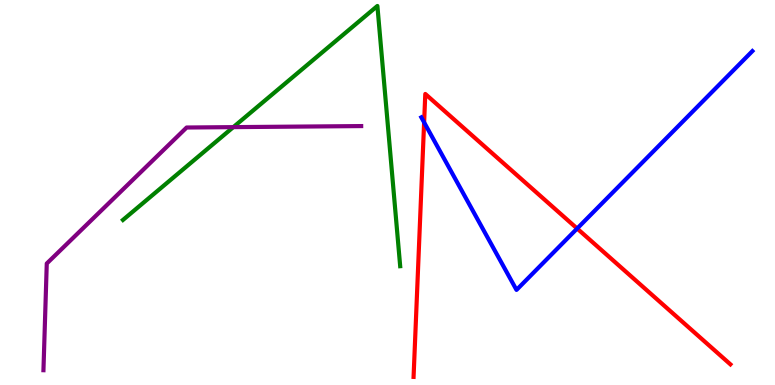[{'lines': ['blue', 'red'], 'intersections': [{'x': 5.47, 'y': 6.82}, {'x': 7.45, 'y': 4.06}]}, {'lines': ['green', 'red'], 'intersections': []}, {'lines': ['purple', 'red'], 'intersections': []}, {'lines': ['blue', 'green'], 'intersections': []}, {'lines': ['blue', 'purple'], 'intersections': []}, {'lines': ['green', 'purple'], 'intersections': [{'x': 3.01, 'y': 6.7}]}]